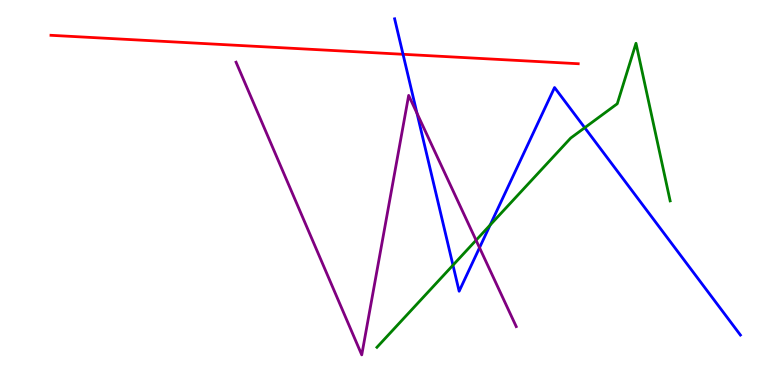[{'lines': ['blue', 'red'], 'intersections': [{'x': 5.2, 'y': 8.59}]}, {'lines': ['green', 'red'], 'intersections': []}, {'lines': ['purple', 'red'], 'intersections': []}, {'lines': ['blue', 'green'], 'intersections': [{'x': 5.84, 'y': 3.11}, {'x': 6.32, 'y': 4.15}, {'x': 7.54, 'y': 6.68}]}, {'lines': ['blue', 'purple'], 'intersections': [{'x': 5.38, 'y': 7.06}, {'x': 6.19, 'y': 3.57}]}, {'lines': ['green', 'purple'], 'intersections': [{'x': 6.14, 'y': 3.76}]}]